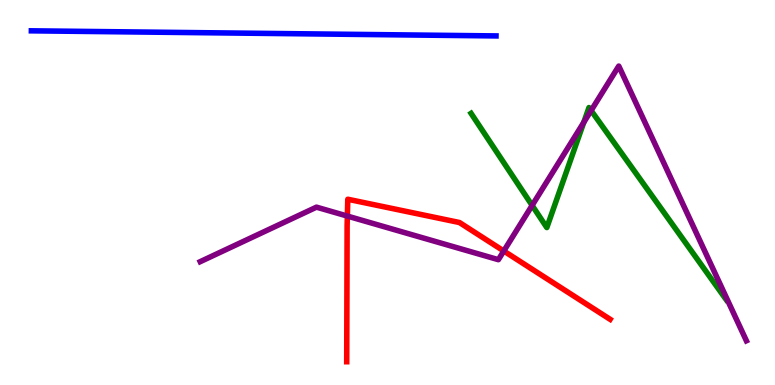[{'lines': ['blue', 'red'], 'intersections': []}, {'lines': ['green', 'red'], 'intersections': []}, {'lines': ['purple', 'red'], 'intersections': [{'x': 4.48, 'y': 4.39}, {'x': 6.5, 'y': 3.48}]}, {'lines': ['blue', 'green'], 'intersections': []}, {'lines': ['blue', 'purple'], 'intersections': []}, {'lines': ['green', 'purple'], 'intersections': [{'x': 6.87, 'y': 4.66}, {'x': 7.53, 'y': 6.82}, {'x': 7.63, 'y': 7.13}]}]